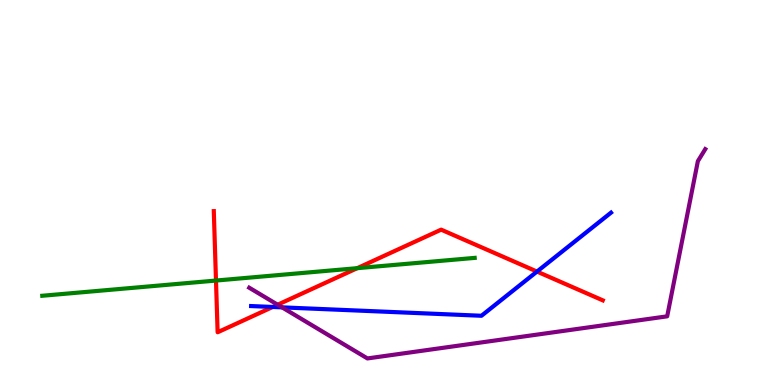[{'lines': ['blue', 'red'], 'intersections': [{'x': 3.52, 'y': 2.03}, {'x': 6.93, 'y': 2.95}]}, {'lines': ['green', 'red'], 'intersections': [{'x': 2.79, 'y': 2.71}, {'x': 4.61, 'y': 3.03}]}, {'lines': ['purple', 'red'], 'intersections': [{'x': 3.58, 'y': 2.09}]}, {'lines': ['blue', 'green'], 'intersections': []}, {'lines': ['blue', 'purple'], 'intersections': [{'x': 3.64, 'y': 2.02}]}, {'lines': ['green', 'purple'], 'intersections': []}]